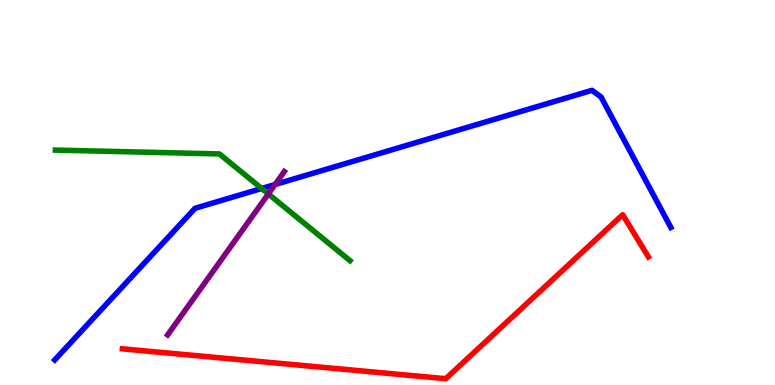[{'lines': ['blue', 'red'], 'intersections': []}, {'lines': ['green', 'red'], 'intersections': []}, {'lines': ['purple', 'red'], 'intersections': []}, {'lines': ['blue', 'green'], 'intersections': [{'x': 3.38, 'y': 5.1}]}, {'lines': ['blue', 'purple'], 'intersections': [{'x': 3.55, 'y': 5.21}]}, {'lines': ['green', 'purple'], 'intersections': [{'x': 3.46, 'y': 4.96}]}]